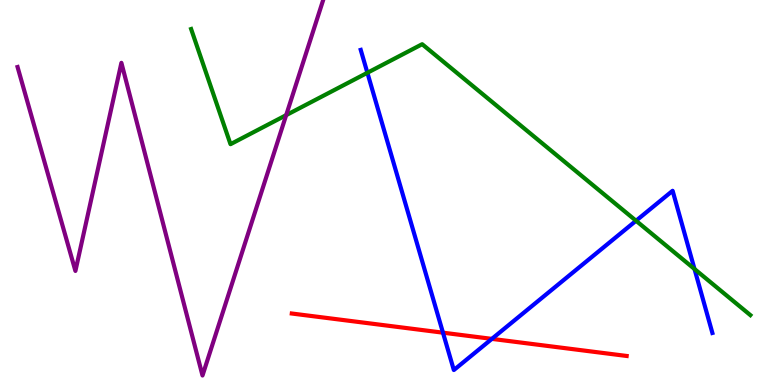[{'lines': ['blue', 'red'], 'intersections': [{'x': 5.72, 'y': 1.36}, {'x': 6.35, 'y': 1.2}]}, {'lines': ['green', 'red'], 'intersections': []}, {'lines': ['purple', 'red'], 'intersections': []}, {'lines': ['blue', 'green'], 'intersections': [{'x': 4.74, 'y': 8.11}, {'x': 8.21, 'y': 4.27}, {'x': 8.96, 'y': 3.01}]}, {'lines': ['blue', 'purple'], 'intersections': []}, {'lines': ['green', 'purple'], 'intersections': [{'x': 3.69, 'y': 7.01}]}]